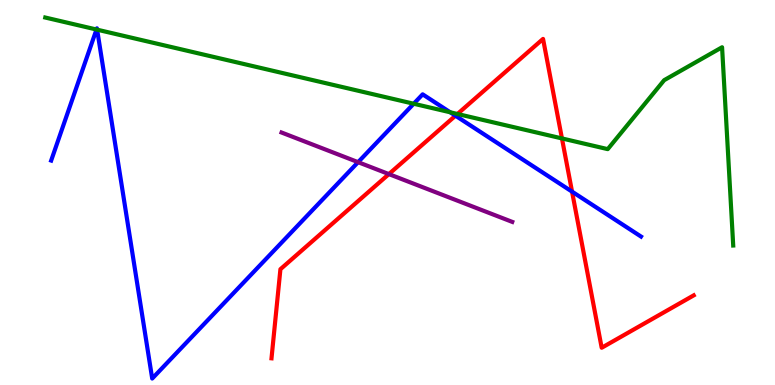[{'lines': ['blue', 'red'], 'intersections': [{'x': 5.88, 'y': 6.99}, {'x': 7.38, 'y': 5.02}]}, {'lines': ['green', 'red'], 'intersections': [{'x': 5.9, 'y': 7.04}, {'x': 7.25, 'y': 6.4}]}, {'lines': ['purple', 'red'], 'intersections': [{'x': 5.02, 'y': 5.48}]}, {'lines': ['blue', 'green'], 'intersections': [{'x': 1.24, 'y': 9.23}, {'x': 1.25, 'y': 9.23}, {'x': 5.34, 'y': 7.31}, {'x': 5.81, 'y': 7.08}]}, {'lines': ['blue', 'purple'], 'intersections': [{'x': 4.62, 'y': 5.79}]}, {'lines': ['green', 'purple'], 'intersections': []}]